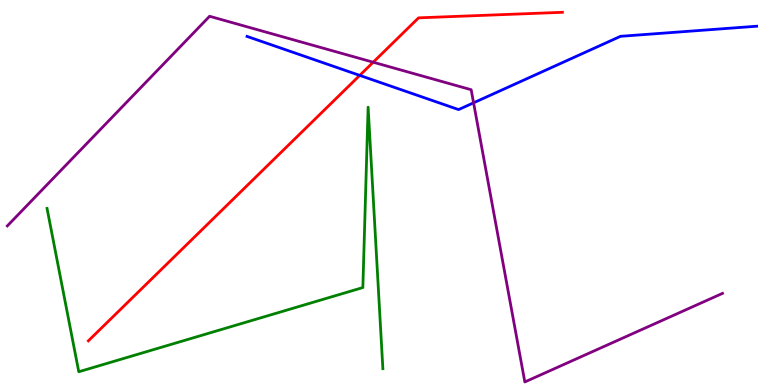[{'lines': ['blue', 'red'], 'intersections': [{'x': 4.64, 'y': 8.04}]}, {'lines': ['green', 'red'], 'intersections': []}, {'lines': ['purple', 'red'], 'intersections': [{'x': 4.82, 'y': 8.38}]}, {'lines': ['blue', 'green'], 'intersections': []}, {'lines': ['blue', 'purple'], 'intersections': [{'x': 6.11, 'y': 7.33}]}, {'lines': ['green', 'purple'], 'intersections': []}]